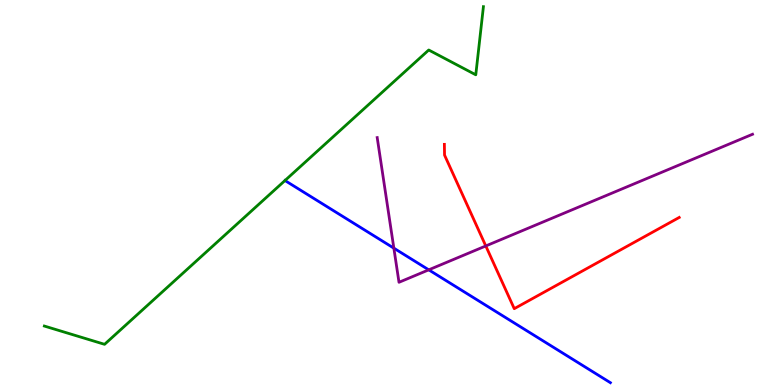[{'lines': ['blue', 'red'], 'intersections': []}, {'lines': ['green', 'red'], 'intersections': []}, {'lines': ['purple', 'red'], 'intersections': [{'x': 6.27, 'y': 3.61}]}, {'lines': ['blue', 'green'], 'intersections': []}, {'lines': ['blue', 'purple'], 'intersections': [{'x': 5.08, 'y': 3.55}, {'x': 5.53, 'y': 2.99}]}, {'lines': ['green', 'purple'], 'intersections': []}]